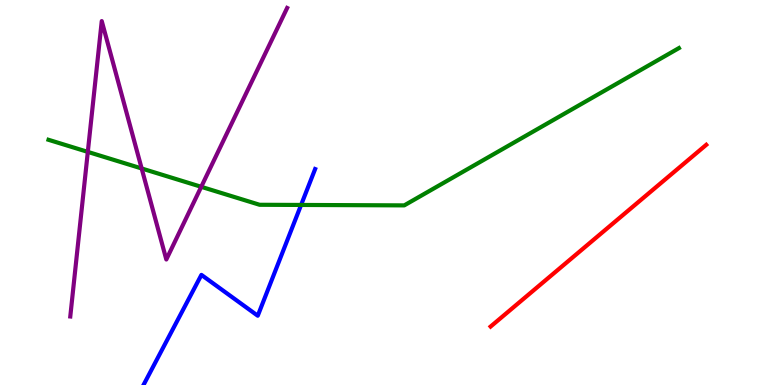[{'lines': ['blue', 'red'], 'intersections': []}, {'lines': ['green', 'red'], 'intersections': []}, {'lines': ['purple', 'red'], 'intersections': []}, {'lines': ['blue', 'green'], 'intersections': [{'x': 3.89, 'y': 4.68}]}, {'lines': ['blue', 'purple'], 'intersections': []}, {'lines': ['green', 'purple'], 'intersections': [{'x': 1.13, 'y': 6.05}, {'x': 1.83, 'y': 5.62}, {'x': 2.6, 'y': 5.15}]}]